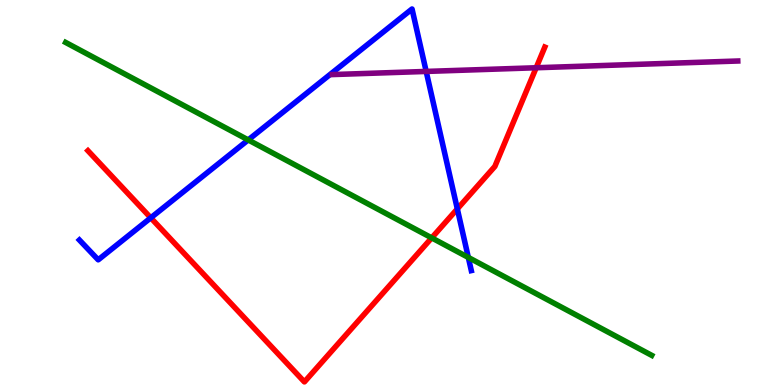[{'lines': ['blue', 'red'], 'intersections': [{'x': 1.95, 'y': 4.34}, {'x': 5.9, 'y': 4.57}]}, {'lines': ['green', 'red'], 'intersections': [{'x': 5.57, 'y': 3.82}]}, {'lines': ['purple', 'red'], 'intersections': [{'x': 6.92, 'y': 8.24}]}, {'lines': ['blue', 'green'], 'intersections': [{'x': 3.2, 'y': 6.37}, {'x': 6.04, 'y': 3.31}]}, {'lines': ['blue', 'purple'], 'intersections': [{'x': 5.5, 'y': 8.14}]}, {'lines': ['green', 'purple'], 'intersections': []}]